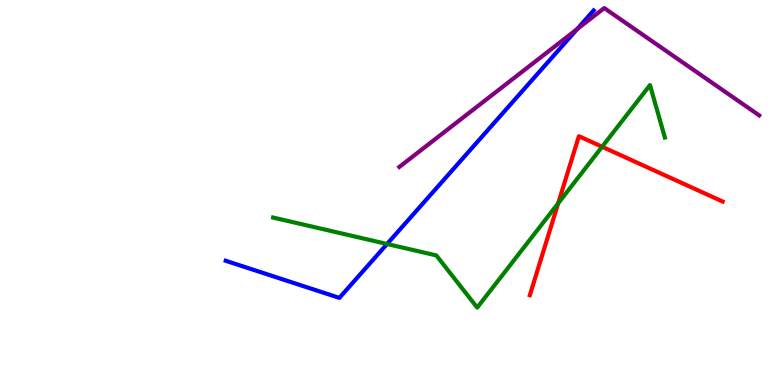[{'lines': ['blue', 'red'], 'intersections': []}, {'lines': ['green', 'red'], 'intersections': [{'x': 7.2, 'y': 4.72}, {'x': 7.77, 'y': 6.19}]}, {'lines': ['purple', 'red'], 'intersections': []}, {'lines': ['blue', 'green'], 'intersections': [{'x': 4.99, 'y': 3.66}]}, {'lines': ['blue', 'purple'], 'intersections': [{'x': 7.45, 'y': 9.24}]}, {'lines': ['green', 'purple'], 'intersections': []}]